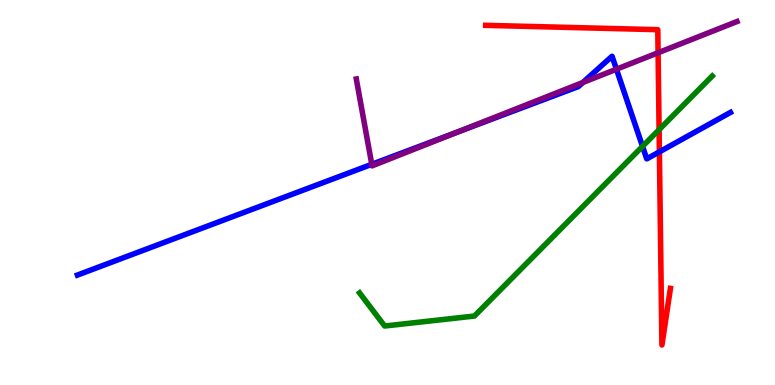[{'lines': ['blue', 'red'], 'intersections': [{'x': 8.51, 'y': 6.06}]}, {'lines': ['green', 'red'], 'intersections': [{'x': 8.5, 'y': 6.63}]}, {'lines': ['purple', 'red'], 'intersections': [{'x': 8.49, 'y': 8.63}]}, {'lines': ['blue', 'green'], 'intersections': [{'x': 8.29, 'y': 6.2}]}, {'lines': ['blue', 'purple'], 'intersections': [{'x': 4.8, 'y': 5.73}, {'x': 5.91, 'y': 6.58}, {'x': 7.52, 'y': 7.86}, {'x': 7.95, 'y': 8.2}]}, {'lines': ['green', 'purple'], 'intersections': []}]